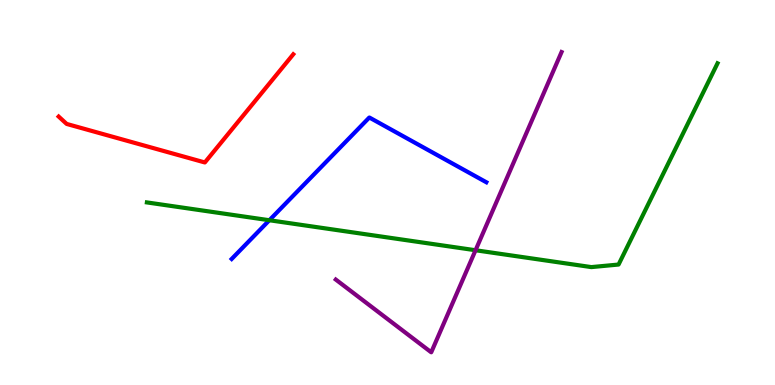[{'lines': ['blue', 'red'], 'intersections': []}, {'lines': ['green', 'red'], 'intersections': []}, {'lines': ['purple', 'red'], 'intersections': []}, {'lines': ['blue', 'green'], 'intersections': [{'x': 3.48, 'y': 4.28}]}, {'lines': ['blue', 'purple'], 'intersections': []}, {'lines': ['green', 'purple'], 'intersections': [{'x': 6.14, 'y': 3.5}]}]